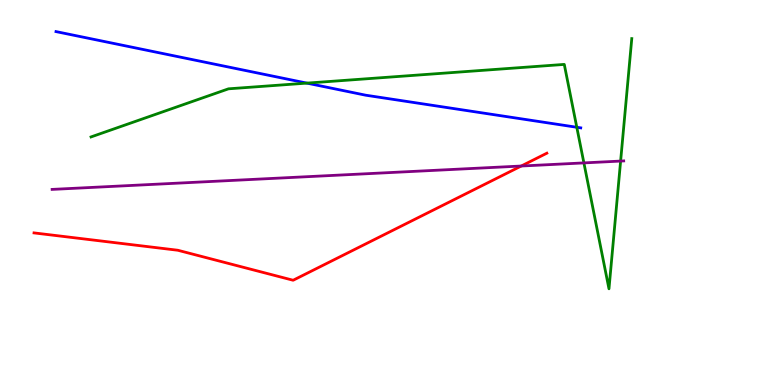[{'lines': ['blue', 'red'], 'intersections': []}, {'lines': ['green', 'red'], 'intersections': []}, {'lines': ['purple', 'red'], 'intersections': [{'x': 6.73, 'y': 5.69}]}, {'lines': ['blue', 'green'], 'intersections': [{'x': 3.96, 'y': 7.84}, {'x': 7.44, 'y': 6.69}]}, {'lines': ['blue', 'purple'], 'intersections': []}, {'lines': ['green', 'purple'], 'intersections': [{'x': 7.53, 'y': 5.77}, {'x': 8.01, 'y': 5.82}]}]